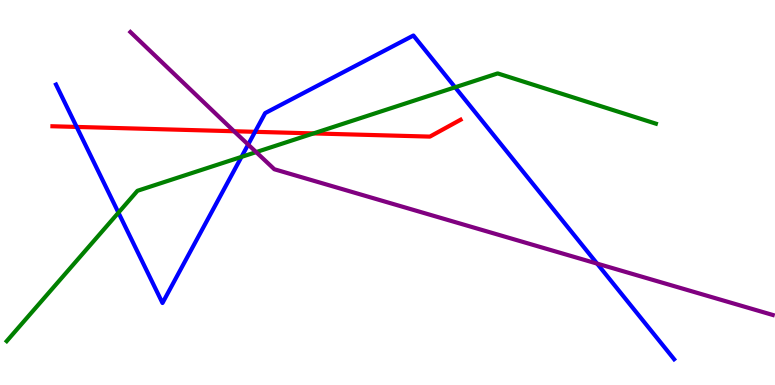[{'lines': ['blue', 'red'], 'intersections': [{'x': 0.989, 'y': 6.7}, {'x': 3.29, 'y': 6.58}]}, {'lines': ['green', 'red'], 'intersections': [{'x': 4.05, 'y': 6.53}]}, {'lines': ['purple', 'red'], 'intersections': [{'x': 3.02, 'y': 6.59}]}, {'lines': ['blue', 'green'], 'intersections': [{'x': 1.53, 'y': 4.48}, {'x': 3.12, 'y': 5.92}, {'x': 5.87, 'y': 7.73}]}, {'lines': ['blue', 'purple'], 'intersections': [{'x': 3.2, 'y': 6.25}, {'x': 7.7, 'y': 3.15}]}, {'lines': ['green', 'purple'], 'intersections': [{'x': 3.31, 'y': 6.05}]}]